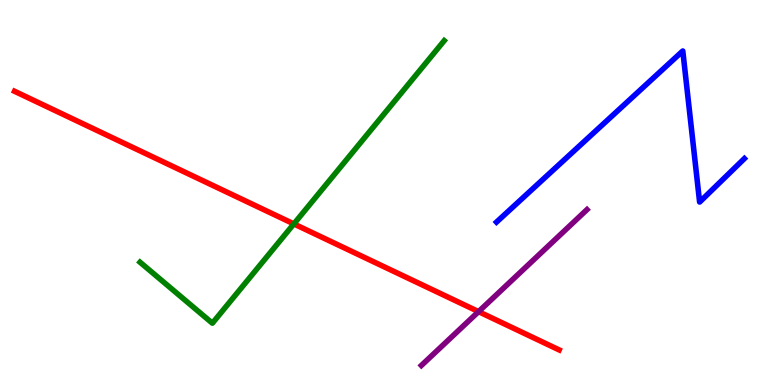[{'lines': ['blue', 'red'], 'intersections': []}, {'lines': ['green', 'red'], 'intersections': [{'x': 3.79, 'y': 4.18}]}, {'lines': ['purple', 'red'], 'intersections': [{'x': 6.18, 'y': 1.91}]}, {'lines': ['blue', 'green'], 'intersections': []}, {'lines': ['blue', 'purple'], 'intersections': []}, {'lines': ['green', 'purple'], 'intersections': []}]